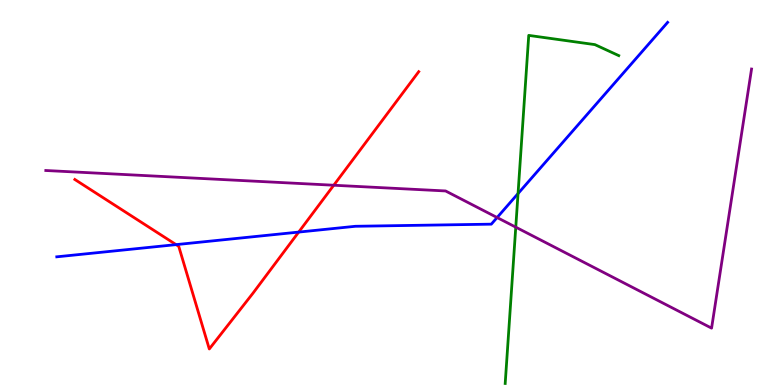[{'lines': ['blue', 'red'], 'intersections': [{'x': 2.27, 'y': 3.65}, {'x': 3.85, 'y': 3.97}]}, {'lines': ['green', 'red'], 'intersections': []}, {'lines': ['purple', 'red'], 'intersections': [{'x': 4.31, 'y': 5.19}]}, {'lines': ['blue', 'green'], 'intersections': [{'x': 6.68, 'y': 4.97}]}, {'lines': ['blue', 'purple'], 'intersections': [{'x': 6.41, 'y': 4.35}]}, {'lines': ['green', 'purple'], 'intersections': [{'x': 6.66, 'y': 4.1}]}]